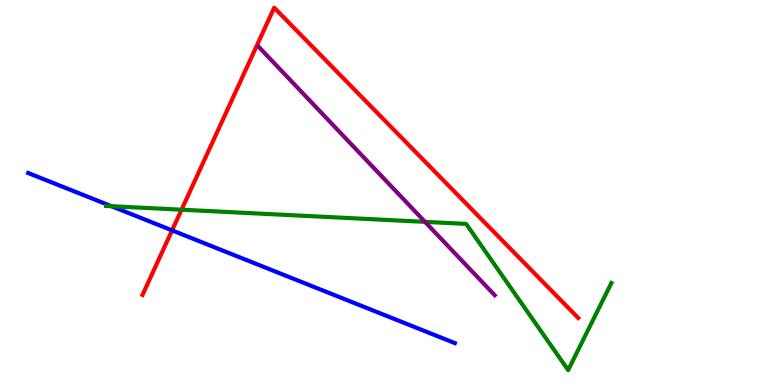[{'lines': ['blue', 'red'], 'intersections': [{'x': 2.22, 'y': 4.02}]}, {'lines': ['green', 'red'], 'intersections': [{'x': 2.34, 'y': 4.55}]}, {'lines': ['purple', 'red'], 'intersections': []}, {'lines': ['blue', 'green'], 'intersections': [{'x': 1.44, 'y': 4.64}]}, {'lines': ['blue', 'purple'], 'intersections': []}, {'lines': ['green', 'purple'], 'intersections': [{'x': 5.48, 'y': 4.24}]}]